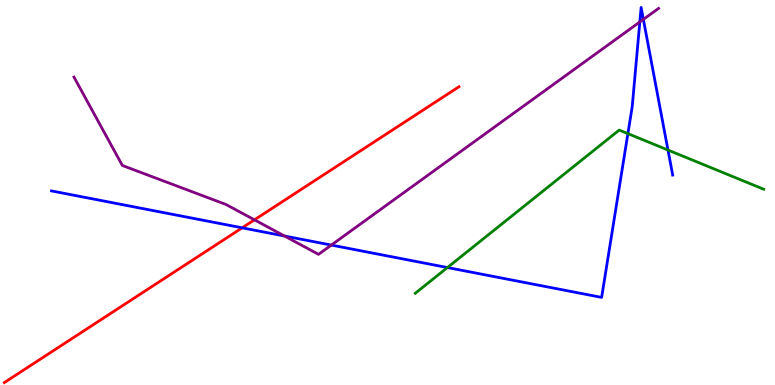[{'lines': ['blue', 'red'], 'intersections': [{'x': 3.12, 'y': 4.08}]}, {'lines': ['green', 'red'], 'intersections': []}, {'lines': ['purple', 'red'], 'intersections': [{'x': 3.28, 'y': 4.29}]}, {'lines': ['blue', 'green'], 'intersections': [{'x': 5.77, 'y': 3.05}, {'x': 8.1, 'y': 6.53}, {'x': 8.62, 'y': 6.1}]}, {'lines': ['blue', 'purple'], 'intersections': [{'x': 3.67, 'y': 3.87}, {'x': 4.28, 'y': 3.63}, {'x': 8.26, 'y': 9.43}, {'x': 8.3, 'y': 9.5}]}, {'lines': ['green', 'purple'], 'intersections': []}]